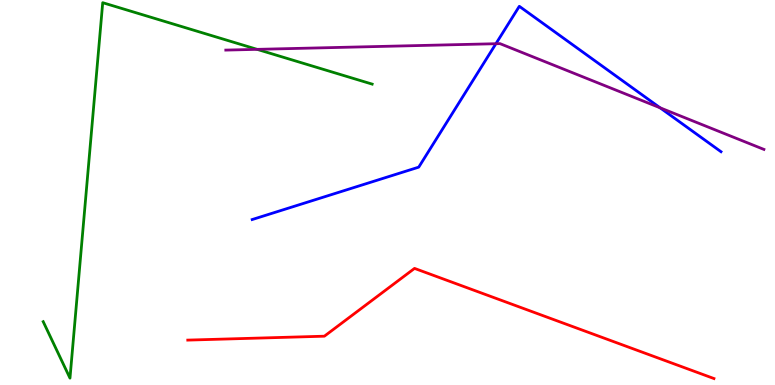[{'lines': ['blue', 'red'], 'intersections': []}, {'lines': ['green', 'red'], 'intersections': []}, {'lines': ['purple', 'red'], 'intersections': []}, {'lines': ['blue', 'green'], 'intersections': []}, {'lines': ['blue', 'purple'], 'intersections': [{'x': 6.4, 'y': 8.86}, {'x': 8.52, 'y': 7.2}]}, {'lines': ['green', 'purple'], 'intersections': [{'x': 3.32, 'y': 8.72}]}]